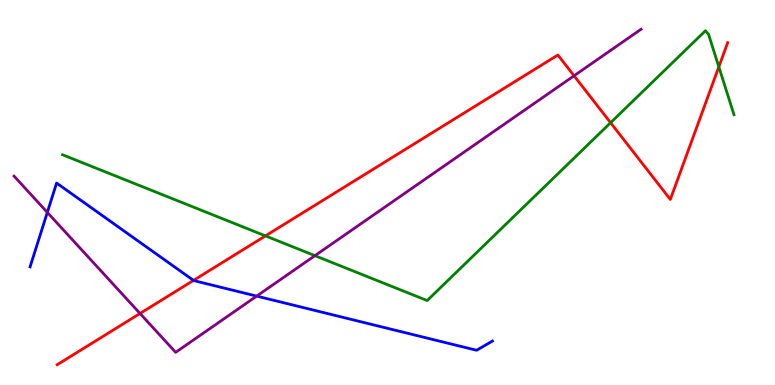[{'lines': ['blue', 'red'], 'intersections': [{'x': 2.5, 'y': 2.72}]}, {'lines': ['green', 'red'], 'intersections': [{'x': 3.43, 'y': 3.87}, {'x': 7.88, 'y': 6.81}, {'x': 9.28, 'y': 8.26}]}, {'lines': ['purple', 'red'], 'intersections': [{'x': 1.81, 'y': 1.86}, {'x': 7.41, 'y': 8.03}]}, {'lines': ['blue', 'green'], 'intersections': []}, {'lines': ['blue', 'purple'], 'intersections': [{'x': 0.611, 'y': 4.48}, {'x': 3.31, 'y': 2.31}]}, {'lines': ['green', 'purple'], 'intersections': [{'x': 4.06, 'y': 3.36}]}]